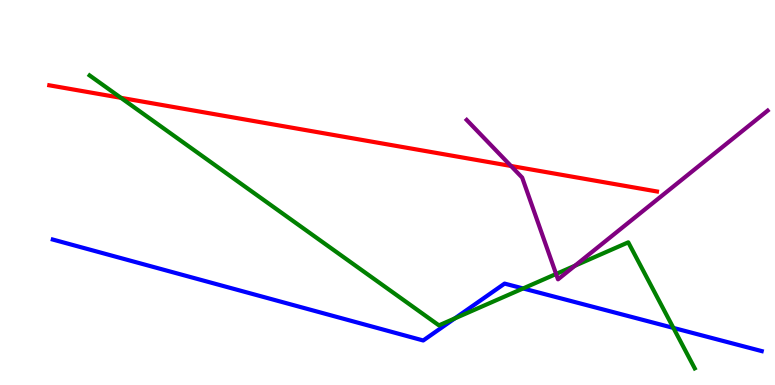[{'lines': ['blue', 'red'], 'intersections': []}, {'lines': ['green', 'red'], 'intersections': [{'x': 1.56, 'y': 7.46}]}, {'lines': ['purple', 'red'], 'intersections': [{'x': 6.59, 'y': 5.69}]}, {'lines': ['blue', 'green'], 'intersections': [{'x': 5.87, 'y': 1.73}, {'x': 6.75, 'y': 2.51}, {'x': 8.69, 'y': 1.48}]}, {'lines': ['blue', 'purple'], 'intersections': []}, {'lines': ['green', 'purple'], 'intersections': [{'x': 7.18, 'y': 2.88}, {'x': 7.42, 'y': 3.1}]}]